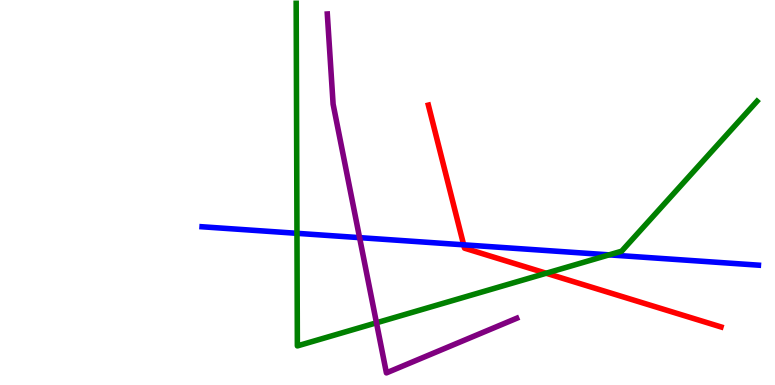[{'lines': ['blue', 'red'], 'intersections': [{'x': 5.98, 'y': 3.64}]}, {'lines': ['green', 'red'], 'intersections': [{'x': 7.05, 'y': 2.9}]}, {'lines': ['purple', 'red'], 'intersections': []}, {'lines': ['blue', 'green'], 'intersections': [{'x': 3.83, 'y': 3.94}, {'x': 7.86, 'y': 3.38}]}, {'lines': ['blue', 'purple'], 'intersections': [{'x': 4.64, 'y': 3.83}]}, {'lines': ['green', 'purple'], 'intersections': [{'x': 4.86, 'y': 1.62}]}]